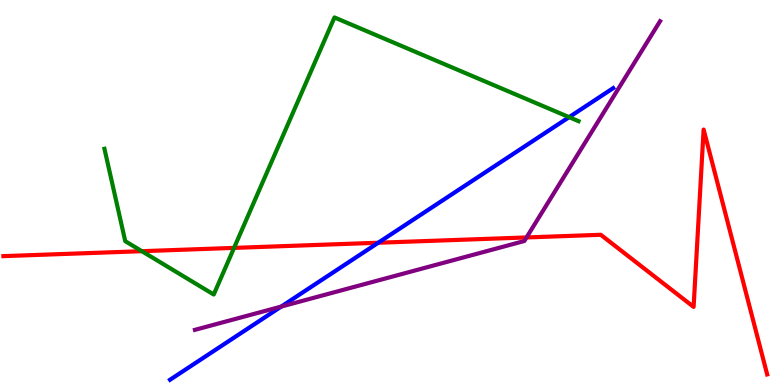[{'lines': ['blue', 'red'], 'intersections': [{'x': 4.88, 'y': 3.7}]}, {'lines': ['green', 'red'], 'intersections': [{'x': 1.83, 'y': 3.48}, {'x': 3.02, 'y': 3.56}]}, {'lines': ['purple', 'red'], 'intersections': [{'x': 6.79, 'y': 3.83}]}, {'lines': ['blue', 'green'], 'intersections': [{'x': 7.34, 'y': 6.96}]}, {'lines': ['blue', 'purple'], 'intersections': [{'x': 3.63, 'y': 2.04}]}, {'lines': ['green', 'purple'], 'intersections': []}]